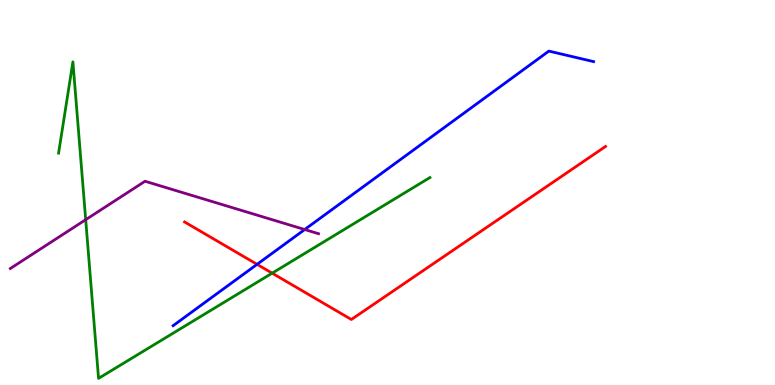[{'lines': ['blue', 'red'], 'intersections': [{'x': 3.32, 'y': 3.13}]}, {'lines': ['green', 'red'], 'intersections': [{'x': 3.51, 'y': 2.9}]}, {'lines': ['purple', 'red'], 'intersections': []}, {'lines': ['blue', 'green'], 'intersections': []}, {'lines': ['blue', 'purple'], 'intersections': [{'x': 3.93, 'y': 4.04}]}, {'lines': ['green', 'purple'], 'intersections': [{'x': 1.11, 'y': 4.29}]}]